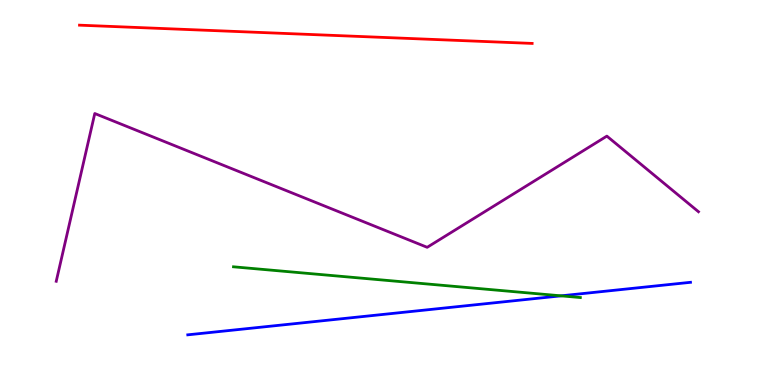[{'lines': ['blue', 'red'], 'intersections': []}, {'lines': ['green', 'red'], 'intersections': []}, {'lines': ['purple', 'red'], 'intersections': []}, {'lines': ['blue', 'green'], 'intersections': [{'x': 7.24, 'y': 2.32}]}, {'lines': ['blue', 'purple'], 'intersections': []}, {'lines': ['green', 'purple'], 'intersections': []}]